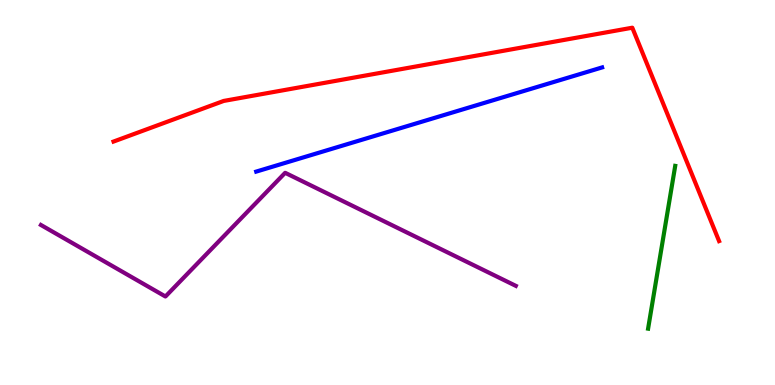[{'lines': ['blue', 'red'], 'intersections': []}, {'lines': ['green', 'red'], 'intersections': []}, {'lines': ['purple', 'red'], 'intersections': []}, {'lines': ['blue', 'green'], 'intersections': []}, {'lines': ['blue', 'purple'], 'intersections': []}, {'lines': ['green', 'purple'], 'intersections': []}]